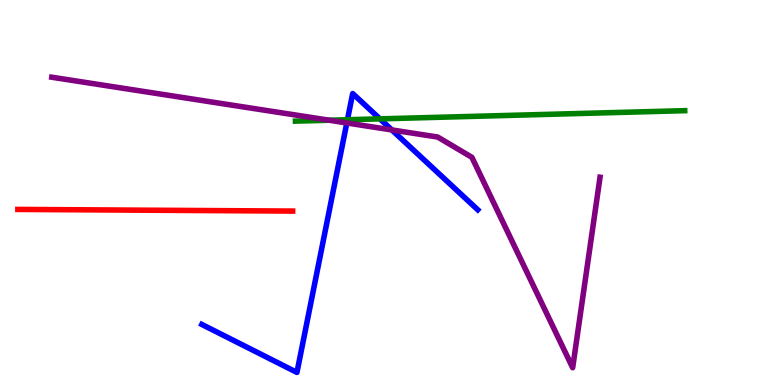[{'lines': ['blue', 'red'], 'intersections': []}, {'lines': ['green', 'red'], 'intersections': []}, {'lines': ['purple', 'red'], 'intersections': []}, {'lines': ['blue', 'green'], 'intersections': [{'x': 4.48, 'y': 6.89}, {'x': 4.9, 'y': 6.91}]}, {'lines': ['blue', 'purple'], 'intersections': [{'x': 4.47, 'y': 6.81}, {'x': 5.06, 'y': 6.63}]}, {'lines': ['green', 'purple'], 'intersections': [{'x': 4.25, 'y': 6.88}]}]